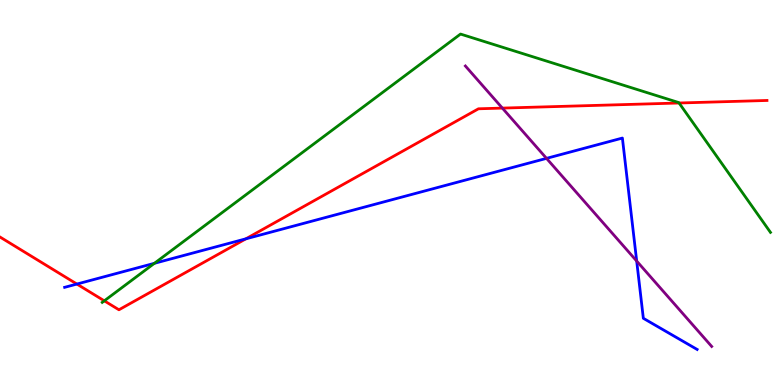[{'lines': ['blue', 'red'], 'intersections': [{'x': 0.992, 'y': 2.62}, {'x': 3.17, 'y': 3.8}]}, {'lines': ['green', 'red'], 'intersections': [{'x': 1.35, 'y': 2.19}, {'x': 8.76, 'y': 7.32}]}, {'lines': ['purple', 'red'], 'intersections': [{'x': 6.48, 'y': 7.19}]}, {'lines': ['blue', 'green'], 'intersections': [{'x': 1.99, 'y': 3.16}]}, {'lines': ['blue', 'purple'], 'intersections': [{'x': 7.05, 'y': 5.89}, {'x': 8.22, 'y': 3.22}]}, {'lines': ['green', 'purple'], 'intersections': []}]